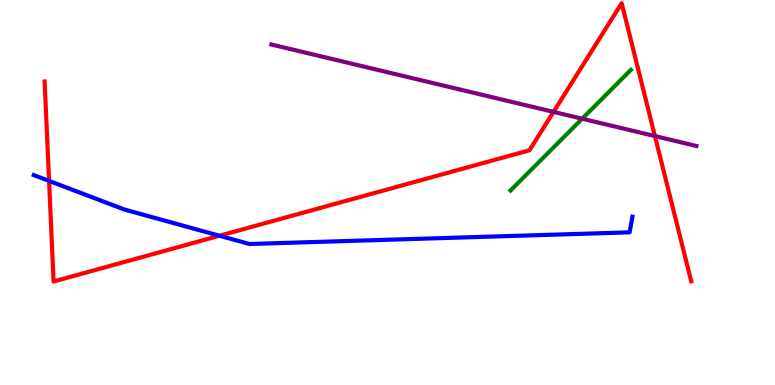[{'lines': ['blue', 'red'], 'intersections': [{'x': 0.633, 'y': 5.3}, {'x': 2.83, 'y': 3.88}]}, {'lines': ['green', 'red'], 'intersections': []}, {'lines': ['purple', 'red'], 'intersections': [{'x': 7.14, 'y': 7.09}, {'x': 8.45, 'y': 6.47}]}, {'lines': ['blue', 'green'], 'intersections': []}, {'lines': ['blue', 'purple'], 'intersections': []}, {'lines': ['green', 'purple'], 'intersections': [{'x': 7.51, 'y': 6.92}]}]